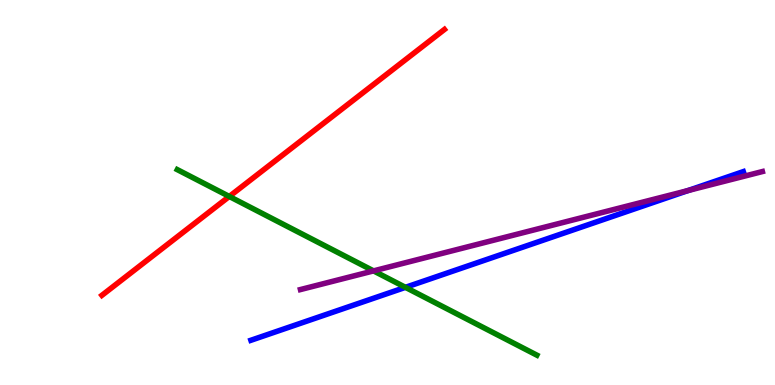[{'lines': ['blue', 'red'], 'intersections': []}, {'lines': ['green', 'red'], 'intersections': [{'x': 2.96, 'y': 4.9}]}, {'lines': ['purple', 'red'], 'intersections': []}, {'lines': ['blue', 'green'], 'intersections': [{'x': 5.23, 'y': 2.54}]}, {'lines': ['blue', 'purple'], 'intersections': [{'x': 8.88, 'y': 5.05}]}, {'lines': ['green', 'purple'], 'intersections': [{'x': 4.82, 'y': 2.96}]}]